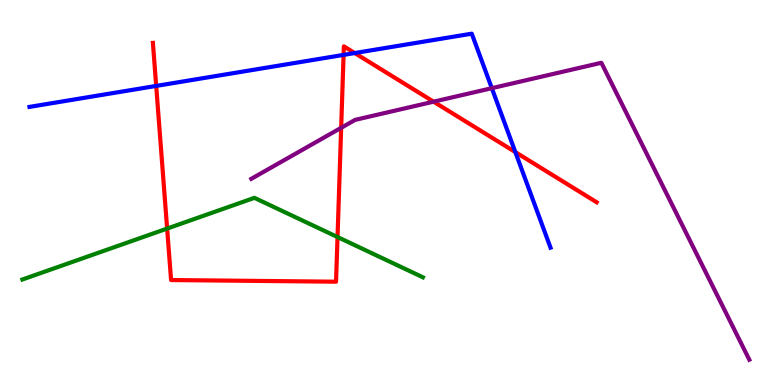[{'lines': ['blue', 'red'], 'intersections': [{'x': 2.02, 'y': 7.77}, {'x': 4.43, 'y': 8.57}, {'x': 4.58, 'y': 8.62}, {'x': 6.65, 'y': 6.05}]}, {'lines': ['green', 'red'], 'intersections': [{'x': 2.16, 'y': 4.06}, {'x': 4.36, 'y': 3.84}]}, {'lines': ['purple', 'red'], 'intersections': [{'x': 4.4, 'y': 6.68}, {'x': 5.59, 'y': 7.36}]}, {'lines': ['blue', 'green'], 'intersections': []}, {'lines': ['blue', 'purple'], 'intersections': [{'x': 6.35, 'y': 7.71}]}, {'lines': ['green', 'purple'], 'intersections': []}]